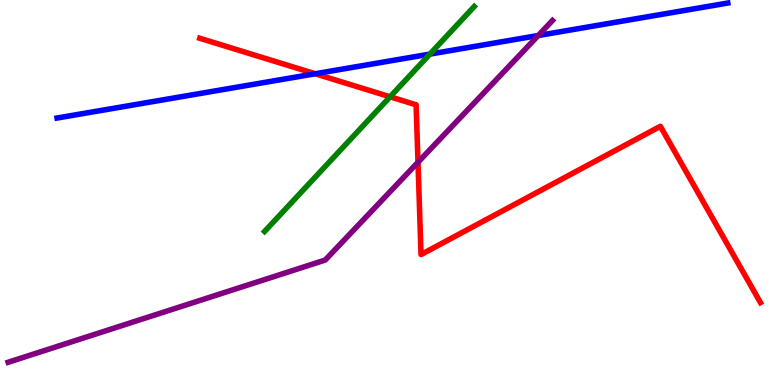[{'lines': ['blue', 'red'], 'intersections': [{'x': 4.07, 'y': 8.08}]}, {'lines': ['green', 'red'], 'intersections': [{'x': 5.03, 'y': 7.49}]}, {'lines': ['purple', 'red'], 'intersections': [{'x': 5.39, 'y': 5.79}]}, {'lines': ['blue', 'green'], 'intersections': [{'x': 5.55, 'y': 8.59}]}, {'lines': ['blue', 'purple'], 'intersections': [{'x': 6.94, 'y': 9.08}]}, {'lines': ['green', 'purple'], 'intersections': []}]